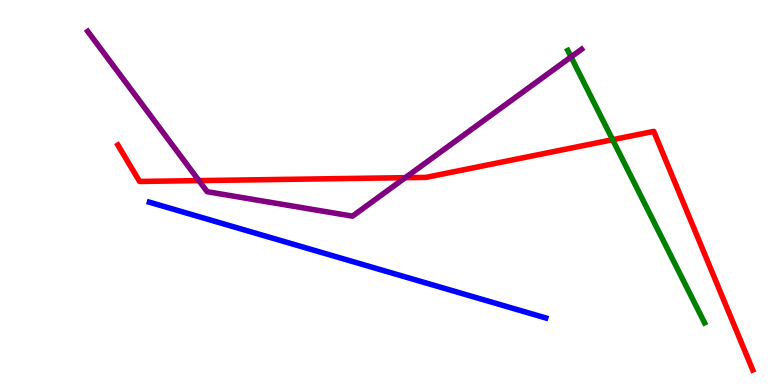[{'lines': ['blue', 'red'], 'intersections': []}, {'lines': ['green', 'red'], 'intersections': [{'x': 7.9, 'y': 6.37}]}, {'lines': ['purple', 'red'], 'intersections': [{'x': 2.57, 'y': 5.31}, {'x': 5.23, 'y': 5.39}]}, {'lines': ['blue', 'green'], 'intersections': []}, {'lines': ['blue', 'purple'], 'intersections': []}, {'lines': ['green', 'purple'], 'intersections': [{'x': 7.37, 'y': 8.52}]}]